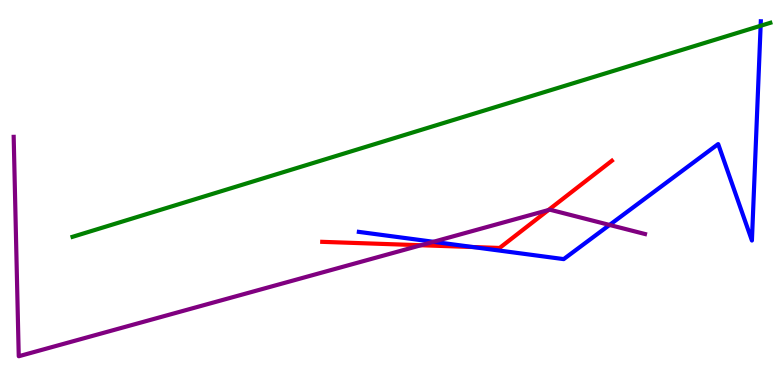[{'lines': ['blue', 'red'], 'intersections': [{'x': 6.1, 'y': 3.58}]}, {'lines': ['green', 'red'], 'intersections': []}, {'lines': ['purple', 'red'], 'intersections': [{'x': 5.43, 'y': 3.63}, {'x': 7.08, 'y': 4.54}]}, {'lines': ['blue', 'green'], 'intersections': [{'x': 9.81, 'y': 9.33}]}, {'lines': ['blue', 'purple'], 'intersections': [{'x': 5.59, 'y': 3.72}, {'x': 7.87, 'y': 4.16}]}, {'lines': ['green', 'purple'], 'intersections': []}]